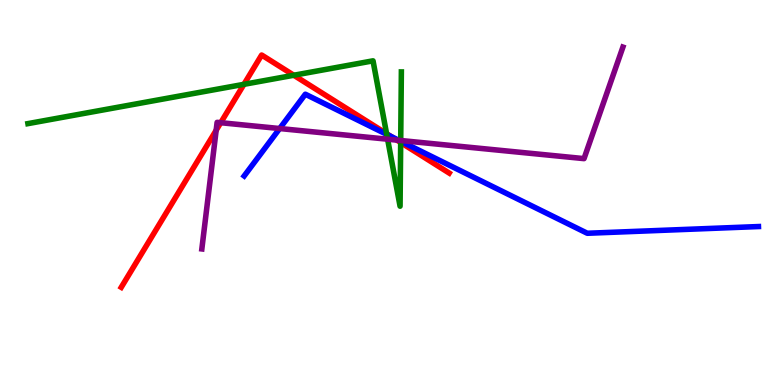[{'lines': ['blue', 'red'], 'intersections': [{'x': 5.05, 'y': 6.45}]}, {'lines': ['green', 'red'], 'intersections': [{'x': 3.15, 'y': 7.81}, {'x': 3.79, 'y': 8.05}, {'x': 4.99, 'y': 6.53}, {'x': 5.17, 'y': 6.3}]}, {'lines': ['purple', 'red'], 'intersections': [{'x': 2.79, 'y': 6.62}, {'x': 2.85, 'y': 6.81}, {'x': 5.12, 'y': 6.36}]}, {'lines': ['blue', 'green'], 'intersections': [{'x': 4.99, 'y': 6.51}, {'x': 5.17, 'y': 6.33}]}, {'lines': ['blue', 'purple'], 'intersections': [{'x': 3.61, 'y': 6.66}, {'x': 5.15, 'y': 6.36}]}, {'lines': ['green', 'purple'], 'intersections': [{'x': 5.0, 'y': 6.38}, {'x': 5.17, 'y': 6.35}]}]